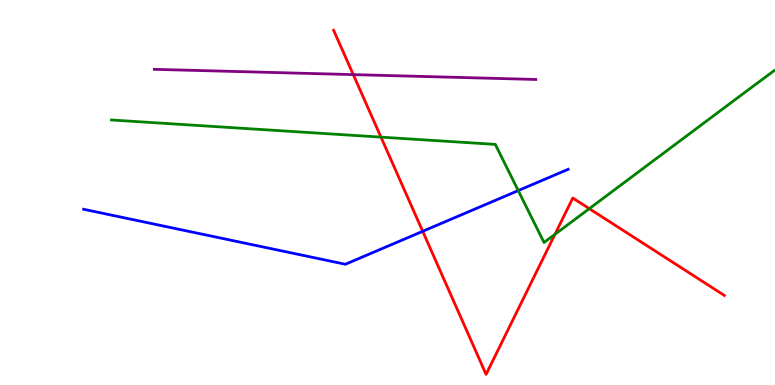[{'lines': ['blue', 'red'], 'intersections': [{'x': 5.45, 'y': 3.99}]}, {'lines': ['green', 'red'], 'intersections': [{'x': 4.92, 'y': 6.44}, {'x': 7.16, 'y': 3.91}, {'x': 7.6, 'y': 4.58}]}, {'lines': ['purple', 'red'], 'intersections': [{'x': 4.56, 'y': 8.06}]}, {'lines': ['blue', 'green'], 'intersections': [{'x': 6.69, 'y': 5.05}]}, {'lines': ['blue', 'purple'], 'intersections': []}, {'lines': ['green', 'purple'], 'intersections': []}]